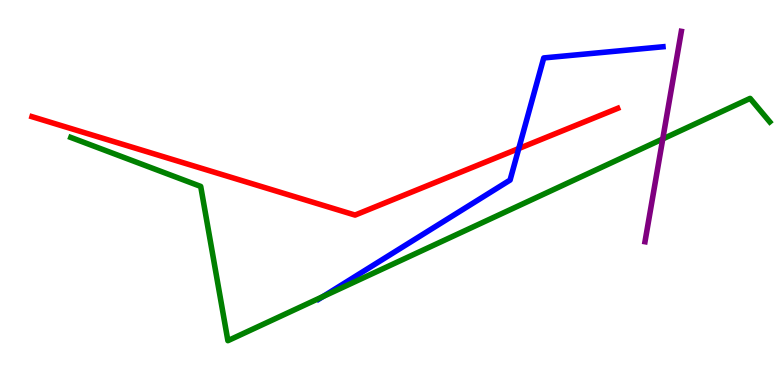[{'lines': ['blue', 'red'], 'intersections': [{'x': 6.69, 'y': 6.14}]}, {'lines': ['green', 'red'], 'intersections': []}, {'lines': ['purple', 'red'], 'intersections': []}, {'lines': ['blue', 'green'], 'intersections': [{'x': 4.17, 'y': 2.3}]}, {'lines': ['blue', 'purple'], 'intersections': []}, {'lines': ['green', 'purple'], 'intersections': [{'x': 8.55, 'y': 6.39}]}]